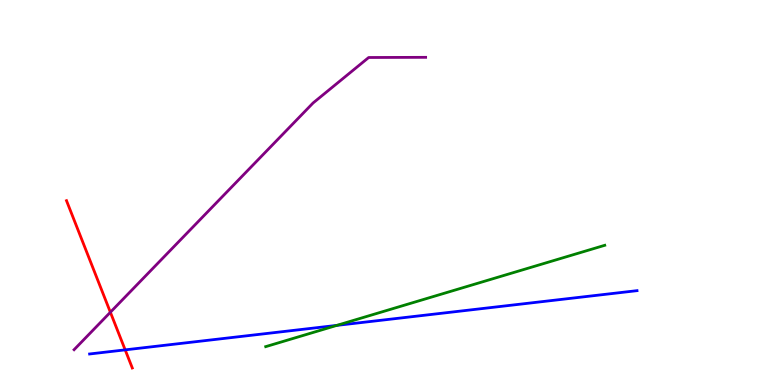[{'lines': ['blue', 'red'], 'intersections': [{'x': 1.62, 'y': 0.913}]}, {'lines': ['green', 'red'], 'intersections': []}, {'lines': ['purple', 'red'], 'intersections': [{'x': 1.42, 'y': 1.89}]}, {'lines': ['blue', 'green'], 'intersections': [{'x': 4.35, 'y': 1.55}]}, {'lines': ['blue', 'purple'], 'intersections': []}, {'lines': ['green', 'purple'], 'intersections': []}]